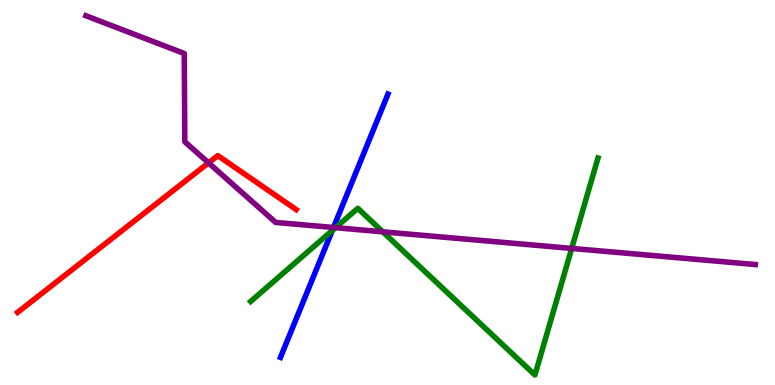[{'lines': ['blue', 'red'], 'intersections': []}, {'lines': ['green', 'red'], 'intersections': []}, {'lines': ['purple', 'red'], 'intersections': [{'x': 2.69, 'y': 5.77}]}, {'lines': ['blue', 'green'], 'intersections': [{'x': 4.29, 'y': 4.01}]}, {'lines': ['blue', 'purple'], 'intersections': [{'x': 4.3, 'y': 4.09}]}, {'lines': ['green', 'purple'], 'intersections': [{'x': 4.33, 'y': 4.09}, {'x': 4.94, 'y': 3.98}, {'x': 7.38, 'y': 3.55}]}]